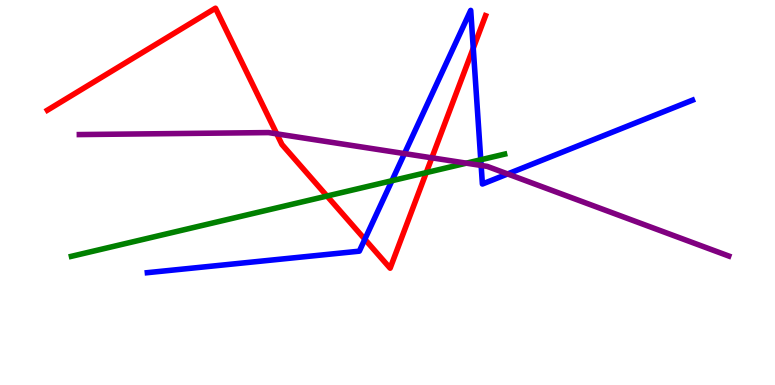[{'lines': ['blue', 'red'], 'intersections': [{'x': 4.71, 'y': 3.79}, {'x': 6.11, 'y': 8.75}]}, {'lines': ['green', 'red'], 'intersections': [{'x': 4.22, 'y': 4.91}, {'x': 5.5, 'y': 5.52}]}, {'lines': ['purple', 'red'], 'intersections': [{'x': 3.57, 'y': 6.52}, {'x': 5.57, 'y': 5.9}]}, {'lines': ['blue', 'green'], 'intersections': [{'x': 5.06, 'y': 5.31}, {'x': 6.2, 'y': 5.85}]}, {'lines': ['blue', 'purple'], 'intersections': [{'x': 5.22, 'y': 6.01}, {'x': 6.21, 'y': 5.7}, {'x': 6.55, 'y': 5.48}]}, {'lines': ['green', 'purple'], 'intersections': [{'x': 6.02, 'y': 5.76}]}]